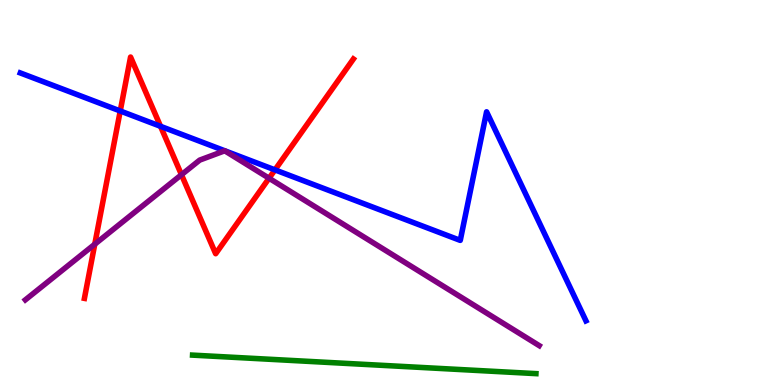[{'lines': ['blue', 'red'], 'intersections': [{'x': 1.55, 'y': 7.12}, {'x': 2.07, 'y': 6.72}, {'x': 3.55, 'y': 5.59}]}, {'lines': ['green', 'red'], 'intersections': []}, {'lines': ['purple', 'red'], 'intersections': [{'x': 1.22, 'y': 3.66}, {'x': 2.34, 'y': 5.46}, {'x': 3.47, 'y': 5.37}]}, {'lines': ['blue', 'green'], 'intersections': []}, {'lines': ['blue', 'purple'], 'intersections': []}, {'lines': ['green', 'purple'], 'intersections': []}]